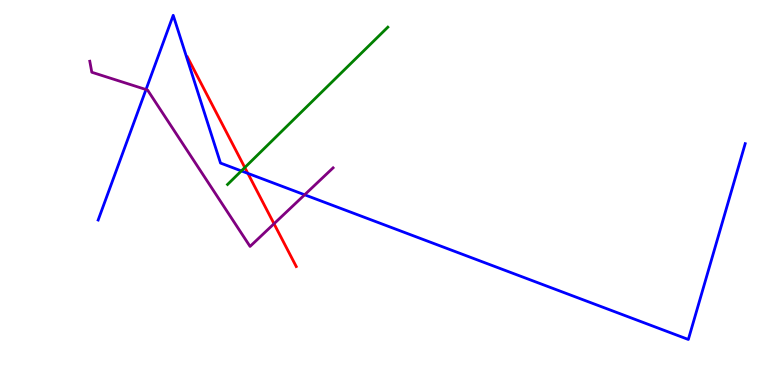[{'lines': ['blue', 'red'], 'intersections': [{'x': 3.2, 'y': 5.5}]}, {'lines': ['green', 'red'], 'intersections': [{'x': 3.16, 'y': 5.65}]}, {'lines': ['purple', 'red'], 'intersections': [{'x': 3.54, 'y': 4.19}]}, {'lines': ['blue', 'green'], 'intersections': [{'x': 3.11, 'y': 5.56}]}, {'lines': ['blue', 'purple'], 'intersections': [{'x': 1.88, 'y': 7.67}, {'x': 3.93, 'y': 4.94}]}, {'lines': ['green', 'purple'], 'intersections': []}]